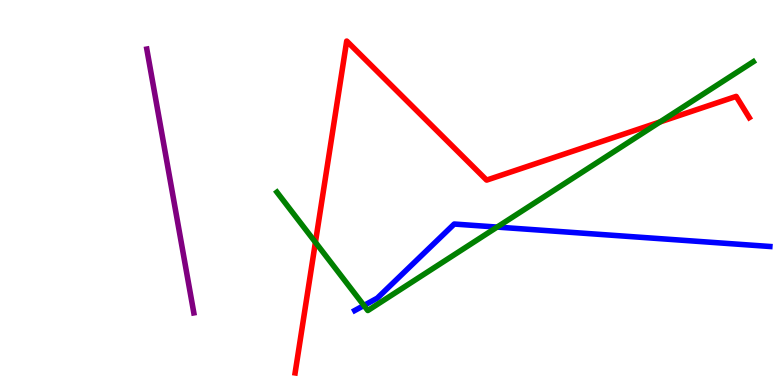[{'lines': ['blue', 'red'], 'intersections': []}, {'lines': ['green', 'red'], 'intersections': [{'x': 4.07, 'y': 3.71}, {'x': 8.52, 'y': 6.83}]}, {'lines': ['purple', 'red'], 'intersections': []}, {'lines': ['blue', 'green'], 'intersections': [{'x': 4.7, 'y': 2.07}, {'x': 6.41, 'y': 4.1}]}, {'lines': ['blue', 'purple'], 'intersections': []}, {'lines': ['green', 'purple'], 'intersections': []}]